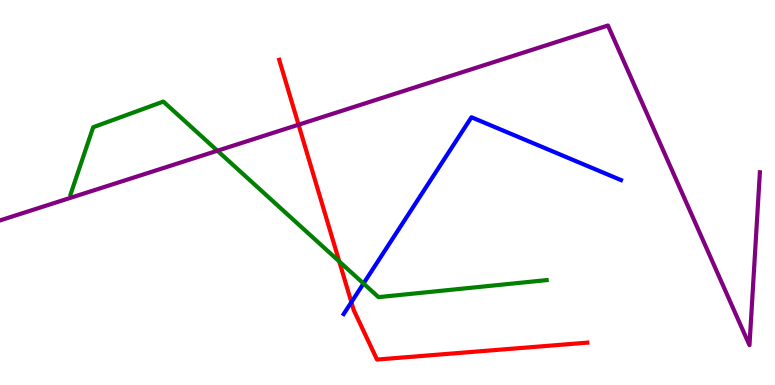[{'lines': ['blue', 'red'], 'intersections': [{'x': 4.53, 'y': 2.15}]}, {'lines': ['green', 'red'], 'intersections': [{'x': 4.38, 'y': 3.21}]}, {'lines': ['purple', 'red'], 'intersections': [{'x': 3.85, 'y': 6.76}]}, {'lines': ['blue', 'green'], 'intersections': [{'x': 4.69, 'y': 2.64}]}, {'lines': ['blue', 'purple'], 'intersections': []}, {'lines': ['green', 'purple'], 'intersections': [{'x': 2.81, 'y': 6.09}]}]